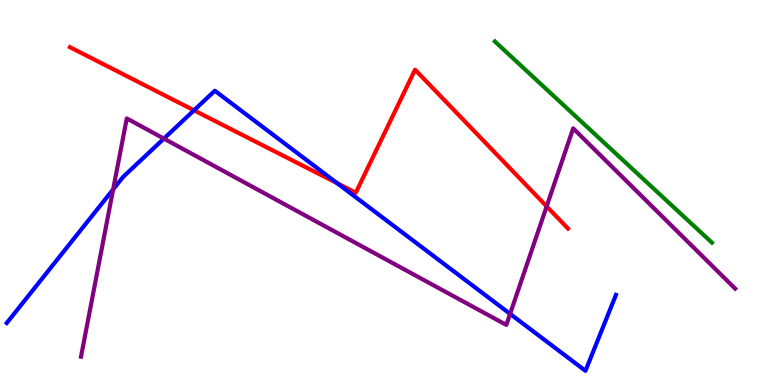[{'lines': ['blue', 'red'], 'intersections': [{'x': 2.5, 'y': 7.13}, {'x': 4.35, 'y': 5.24}]}, {'lines': ['green', 'red'], 'intersections': []}, {'lines': ['purple', 'red'], 'intersections': [{'x': 7.05, 'y': 4.64}]}, {'lines': ['blue', 'green'], 'intersections': []}, {'lines': ['blue', 'purple'], 'intersections': [{'x': 1.46, 'y': 5.08}, {'x': 2.11, 'y': 6.4}, {'x': 6.58, 'y': 1.85}]}, {'lines': ['green', 'purple'], 'intersections': []}]